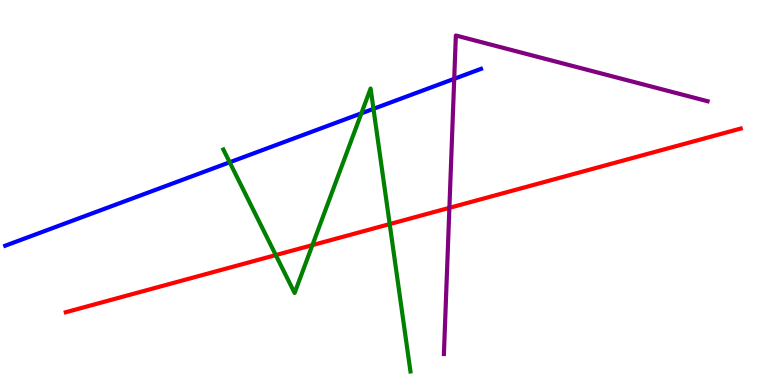[{'lines': ['blue', 'red'], 'intersections': []}, {'lines': ['green', 'red'], 'intersections': [{'x': 3.56, 'y': 3.37}, {'x': 4.03, 'y': 3.63}, {'x': 5.03, 'y': 4.18}]}, {'lines': ['purple', 'red'], 'intersections': [{'x': 5.8, 'y': 4.6}]}, {'lines': ['blue', 'green'], 'intersections': [{'x': 2.96, 'y': 5.79}, {'x': 4.66, 'y': 7.06}, {'x': 4.82, 'y': 7.17}]}, {'lines': ['blue', 'purple'], 'intersections': [{'x': 5.86, 'y': 7.95}]}, {'lines': ['green', 'purple'], 'intersections': []}]